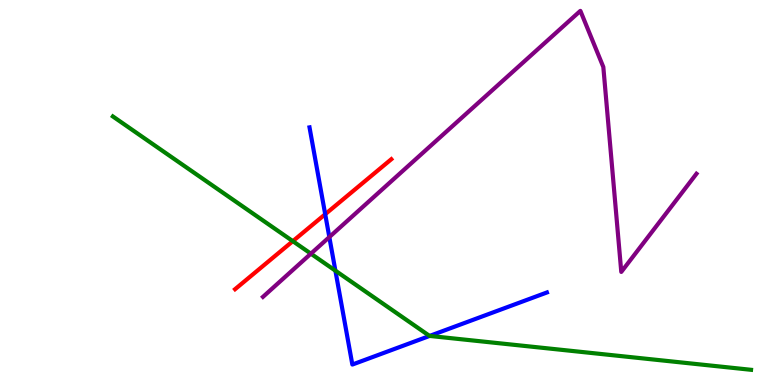[{'lines': ['blue', 'red'], 'intersections': [{'x': 4.2, 'y': 4.44}]}, {'lines': ['green', 'red'], 'intersections': [{'x': 3.78, 'y': 3.74}]}, {'lines': ['purple', 'red'], 'intersections': []}, {'lines': ['blue', 'green'], 'intersections': [{'x': 4.33, 'y': 2.97}, {'x': 5.54, 'y': 1.27}]}, {'lines': ['blue', 'purple'], 'intersections': [{'x': 4.25, 'y': 3.84}]}, {'lines': ['green', 'purple'], 'intersections': [{'x': 4.01, 'y': 3.41}]}]